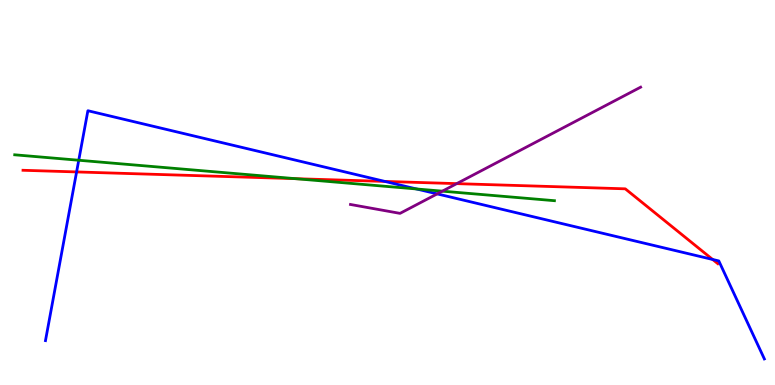[{'lines': ['blue', 'red'], 'intersections': [{'x': 0.988, 'y': 5.53}, {'x': 4.97, 'y': 5.29}, {'x': 9.2, 'y': 3.26}]}, {'lines': ['green', 'red'], 'intersections': [{'x': 3.81, 'y': 5.36}]}, {'lines': ['purple', 'red'], 'intersections': [{'x': 5.89, 'y': 5.23}]}, {'lines': ['blue', 'green'], 'intersections': [{'x': 1.02, 'y': 5.84}, {'x': 5.37, 'y': 5.09}]}, {'lines': ['blue', 'purple'], 'intersections': [{'x': 5.64, 'y': 4.96}]}, {'lines': ['green', 'purple'], 'intersections': [{'x': 5.71, 'y': 5.03}]}]